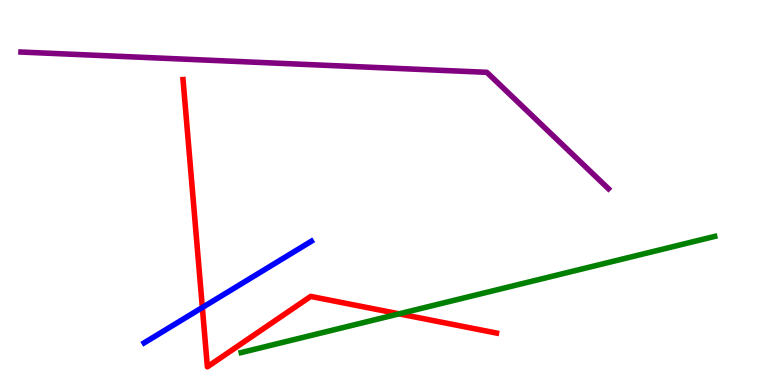[{'lines': ['blue', 'red'], 'intersections': [{'x': 2.61, 'y': 2.01}]}, {'lines': ['green', 'red'], 'intersections': [{'x': 5.15, 'y': 1.85}]}, {'lines': ['purple', 'red'], 'intersections': []}, {'lines': ['blue', 'green'], 'intersections': []}, {'lines': ['blue', 'purple'], 'intersections': []}, {'lines': ['green', 'purple'], 'intersections': []}]